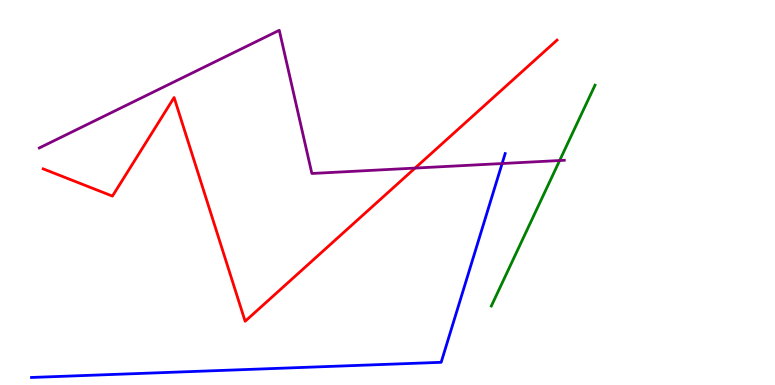[{'lines': ['blue', 'red'], 'intersections': []}, {'lines': ['green', 'red'], 'intersections': []}, {'lines': ['purple', 'red'], 'intersections': [{'x': 5.36, 'y': 5.63}]}, {'lines': ['blue', 'green'], 'intersections': []}, {'lines': ['blue', 'purple'], 'intersections': [{'x': 6.48, 'y': 5.75}]}, {'lines': ['green', 'purple'], 'intersections': [{'x': 7.22, 'y': 5.83}]}]